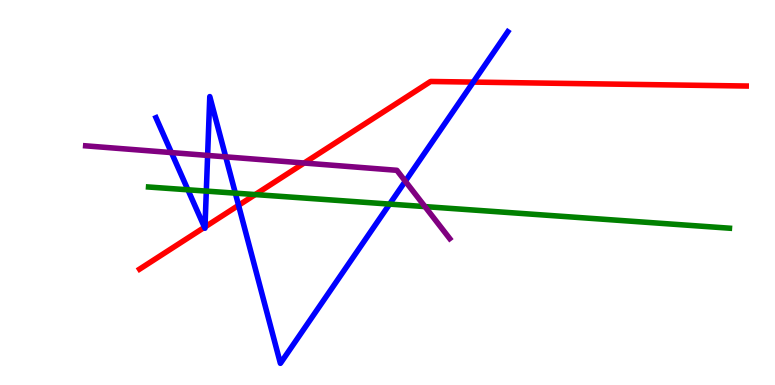[{'lines': ['blue', 'red'], 'intersections': [{'x': 2.64, 'y': 4.1}, {'x': 2.65, 'y': 4.1}, {'x': 3.08, 'y': 4.67}, {'x': 6.11, 'y': 7.87}]}, {'lines': ['green', 'red'], 'intersections': [{'x': 3.29, 'y': 4.95}]}, {'lines': ['purple', 'red'], 'intersections': [{'x': 3.92, 'y': 5.77}]}, {'lines': ['blue', 'green'], 'intersections': [{'x': 2.42, 'y': 5.07}, {'x': 2.66, 'y': 5.04}, {'x': 3.04, 'y': 4.98}, {'x': 5.03, 'y': 4.7}]}, {'lines': ['blue', 'purple'], 'intersections': [{'x': 2.21, 'y': 6.04}, {'x': 2.68, 'y': 5.96}, {'x': 2.91, 'y': 5.93}, {'x': 5.23, 'y': 5.29}]}, {'lines': ['green', 'purple'], 'intersections': [{'x': 5.48, 'y': 4.63}]}]